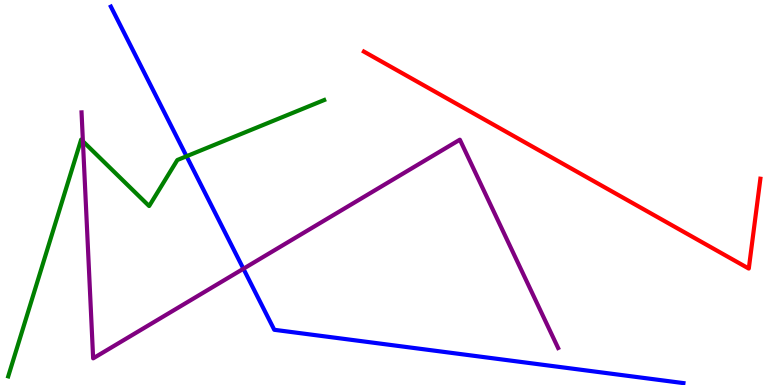[{'lines': ['blue', 'red'], 'intersections': []}, {'lines': ['green', 'red'], 'intersections': []}, {'lines': ['purple', 'red'], 'intersections': []}, {'lines': ['blue', 'green'], 'intersections': [{'x': 2.41, 'y': 5.94}]}, {'lines': ['blue', 'purple'], 'intersections': [{'x': 3.14, 'y': 3.02}]}, {'lines': ['green', 'purple'], 'intersections': [{'x': 1.07, 'y': 6.33}]}]